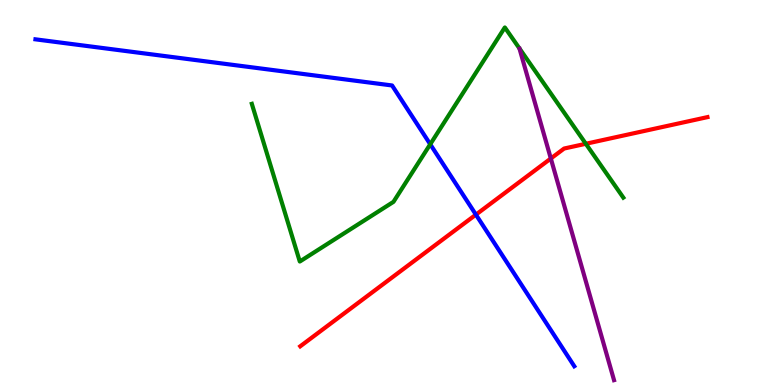[{'lines': ['blue', 'red'], 'intersections': [{'x': 6.14, 'y': 4.42}]}, {'lines': ['green', 'red'], 'intersections': [{'x': 7.56, 'y': 6.27}]}, {'lines': ['purple', 'red'], 'intersections': [{'x': 7.11, 'y': 5.88}]}, {'lines': ['blue', 'green'], 'intersections': [{'x': 5.55, 'y': 6.25}]}, {'lines': ['blue', 'purple'], 'intersections': []}, {'lines': ['green', 'purple'], 'intersections': []}]